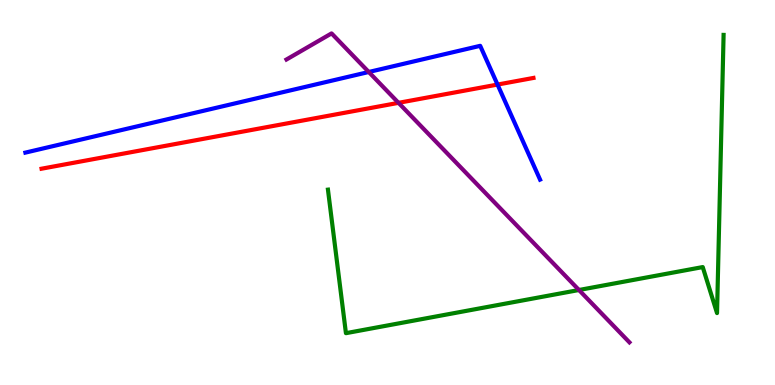[{'lines': ['blue', 'red'], 'intersections': [{'x': 6.42, 'y': 7.8}]}, {'lines': ['green', 'red'], 'intersections': []}, {'lines': ['purple', 'red'], 'intersections': [{'x': 5.14, 'y': 7.33}]}, {'lines': ['blue', 'green'], 'intersections': []}, {'lines': ['blue', 'purple'], 'intersections': [{'x': 4.76, 'y': 8.13}]}, {'lines': ['green', 'purple'], 'intersections': [{'x': 7.47, 'y': 2.47}]}]